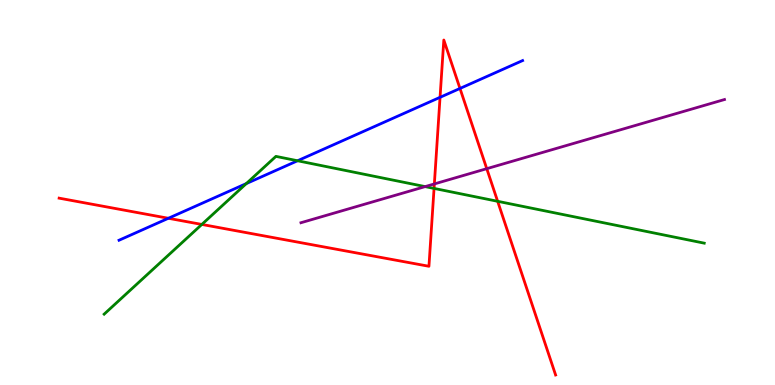[{'lines': ['blue', 'red'], 'intersections': [{'x': 2.17, 'y': 4.33}, {'x': 5.68, 'y': 7.47}, {'x': 5.94, 'y': 7.7}]}, {'lines': ['green', 'red'], 'intersections': [{'x': 2.6, 'y': 4.17}, {'x': 5.6, 'y': 5.11}, {'x': 6.42, 'y': 4.77}]}, {'lines': ['purple', 'red'], 'intersections': [{'x': 5.6, 'y': 5.22}, {'x': 6.28, 'y': 5.62}]}, {'lines': ['blue', 'green'], 'intersections': [{'x': 3.18, 'y': 5.23}, {'x': 3.84, 'y': 5.82}]}, {'lines': ['blue', 'purple'], 'intersections': []}, {'lines': ['green', 'purple'], 'intersections': [{'x': 5.49, 'y': 5.15}]}]